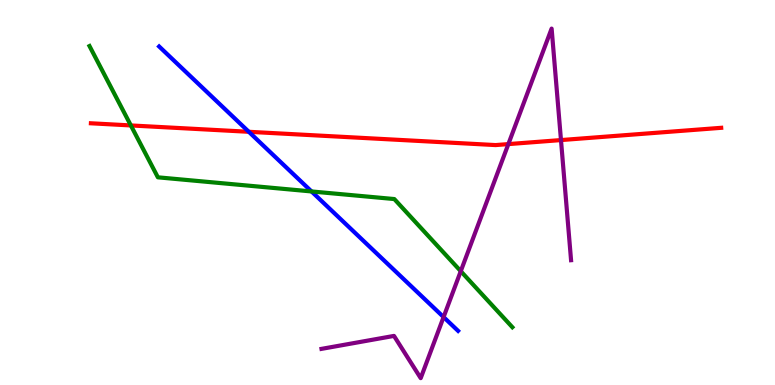[{'lines': ['blue', 'red'], 'intersections': [{'x': 3.21, 'y': 6.58}]}, {'lines': ['green', 'red'], 'intersections': [{'x': 1.69, 'y': 6.74}]}, {'lines': ['purple', 'red'], 'intersections': [{'x': 6.56, 'y': 6.26}, {'x': 7.24, 'y': 6.36}]}, {'lines': ['blue', 'green'], 'intersections': [{'x': 4.02, 'y': 5.03}]}, {'lines': ['blue', 'purple'], 'intersections': [{'x': 5.72, 'y': 1.76}]}, {'lines': ['green', 'purple'], 'intersections': [{'x': 5.95, 'y': 2.96}]}]